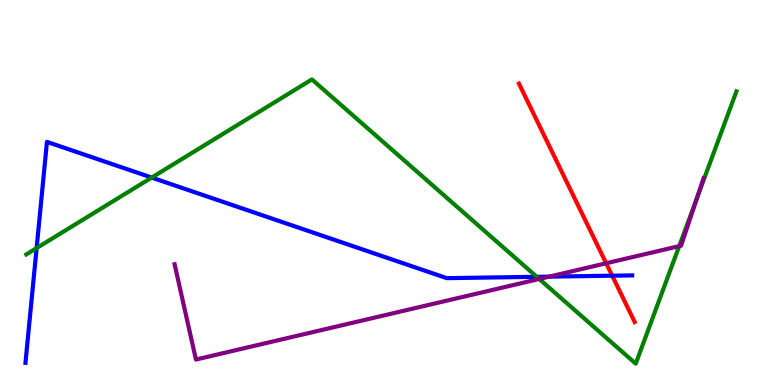[{'lines': ['blue', 'red'], 'intersections': [{'x': 7.9, 'y': 2.84}]}, {'lines': ['green', 'red'], 'intersections': []}, {'lines': ['purple', 'red'], 'intersections': [{'x': 7.82, 'y': 3.16}]}, {'lines': ['blue', 'green'], 'intersections': [{'x': 0.473, 'y': 3.56}, {'x': 1.96, 'y': 5.39}, {'x': 6.93, 'y': 2.81}]}, {'lines': ['blue', 'purple'], 'intersections': [{'x': 7.09, 'y': 2.81}]}, {'lines': ['green', 'purple'], 'intersections': [{'x': 6.96, 'y': 2.75}, {'x': 8.76, 'y': 3.61}, {'x': 8.99, 'y': 4.84}]}]